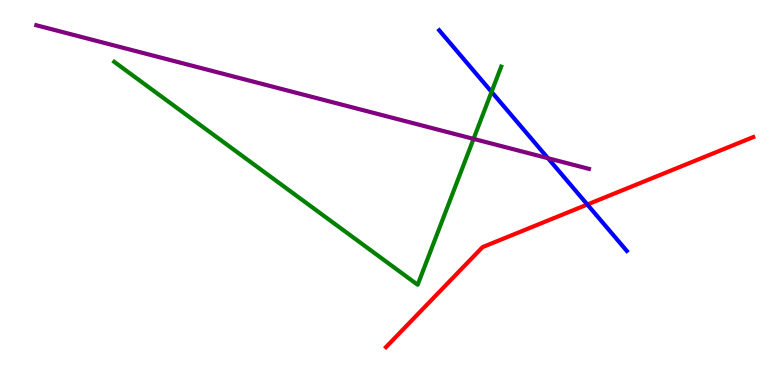[{'lines': ['blue', 'red'], 'intersections': [{'x': 7.58, 'y': 4.69}]}, {'lines': ['green', 'red'], 'intersections': []}, {'lines': ['purple', 'red'], 'intersections': []}, {'lines': ['blue', 'green'], 'intersections': [{'x': 6.34, 'y': 7.61}]}, {'lines': ['blue', 'purple'], 'intersections': [{'x': 7.07, 'y': 5.89}]}, {'lines': ['green', 'purple'], 'intersections': [{'x': 6.11, 'y': 6.39}]}]